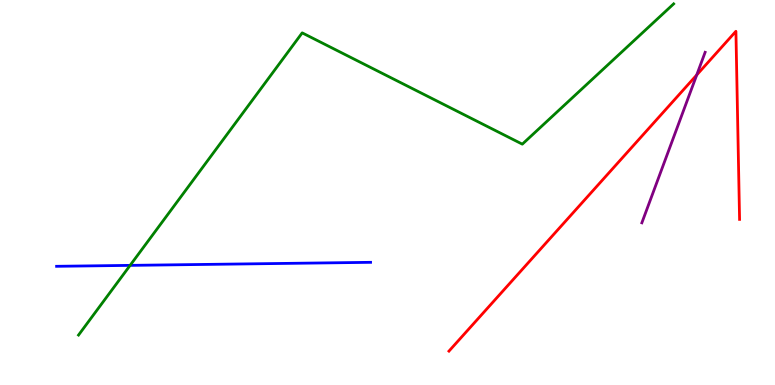[{'lines': ['blue', 'red'], 'intersections': []}, {'lines': ['green', 'red'], 'intersections': []}, {'lines': ['purple', 'red'], 'intersections': [{'x': 8.99, 'y': 8.05}]}, {'lines': ['blue', 'green'], 'intersections': [{'x': 1.68, 'y': 3.11}]}, {'lines': ['blue', 'purple'], 'intersections': []}, {'lines': ['green', 'purple'], 'intersections': []}]